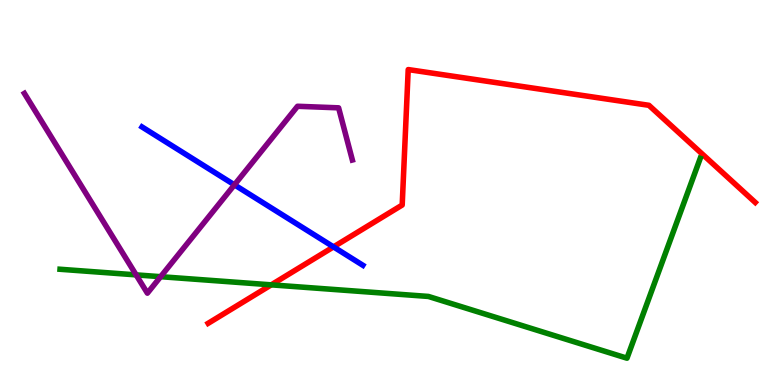[{'lines': ['blue', 'red'], 'intersections': [{'x': 4.3, 'y': 3.59}]}, {'lines': ['green', 'red'], 'intersections': [{'x': 3.5, 'y': 2.6}]}, {'lines': ['purple', 'red'], 'intersections': []}, {'lines': ['blue', 'green'], 'intersections': []}, {'lines': ['blue', 'purple'], 'intersections': [{'x': 3.02, 'y': 5.2}]}, {'lines': ['green', 'purple'], 'intersections': [{'x': 1.76, 'y': 2.86}, {'x': 2.07, 'y': 2.81}]}]